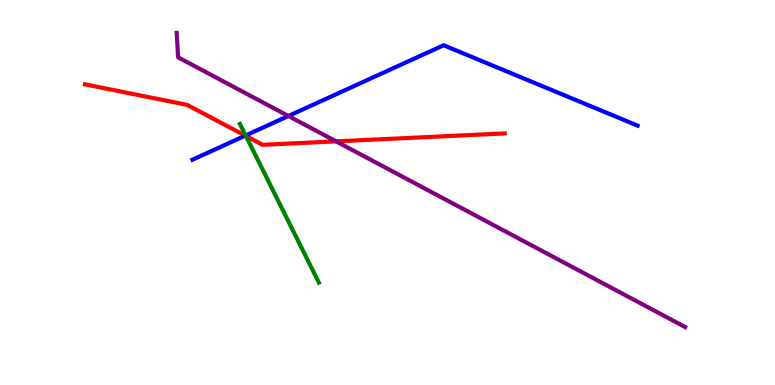[{'lines': ['blue', 'red'], 'intersections': [{'x': 3.17, 'y': 6.48}]}, {'lines': ['green', 'red'], 'intersections': [{'x': 3.17, 'y': 6.47}]}, {'lines': ['purple', 'red'], 'intersections': [{'x': 4.34, 'y': 6.33}]}, {'lines': ['blue', 'green'], 'intersections': [{'x': 3.17, 'y': 6.48}]}, {'lines': ['blue', 'purple'], 'intersections': [{'x': 3.72, 'y': 6.99}]}, {'lines': ['green', 'purple'], 'intersections': []}]